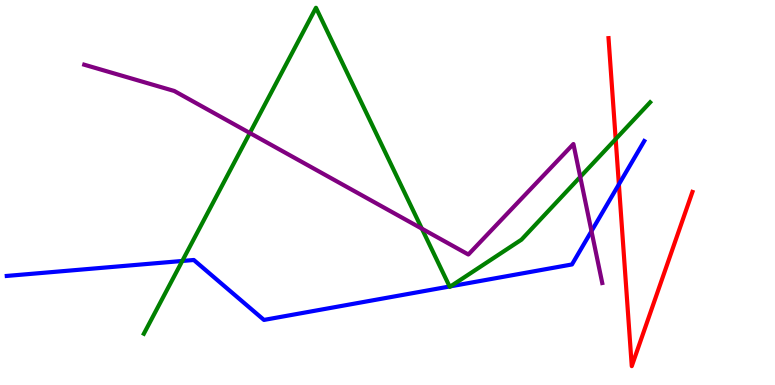[{'lines': ['blue', 'red'], 'intersections': [{'x': 7.99, 'y': 5.21}]}, {'lines': ['green', 'red'], 'intersections': [{'x': 7.94, 'y': 6.39}]}, {'lines': ['purple', 'red'], 'intersections': []}, {'lines': ['blue', 'green'], 'intersections': [{'x': 2.35, 'y': 3.22}, {'x': 5.8, 'y': 2.56}, {'x': 5.81, 'y': 2.56}]}, {'lines': ['blue', 'purple'], 'intersections': [{'x': 7.63, 'y': 4.0}]}, {'lines': ['green', 'purple'], 'intersections': [{'x': 3.22, 'y': 6.55}, {'x': 5.44, 'y': 4.06}, {'x': 7.49, 'y': 5.4}]}]